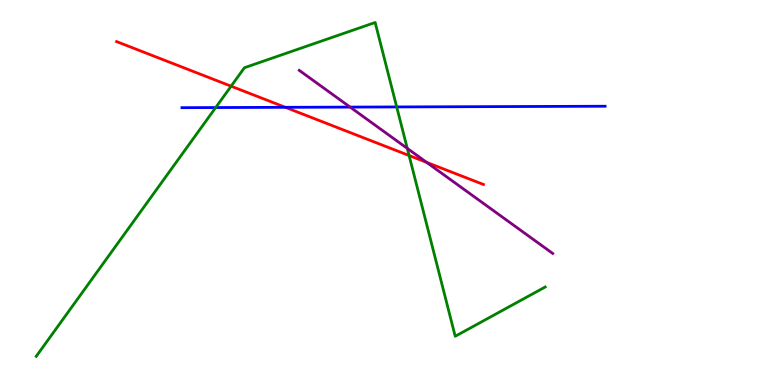[{'lines': ['blue', 'red'], 'intersections': [{'x': 3.68, 'y': 7.21}]}, {'lines': ['green', 'red'], 'intersections': [{'x': 2.98, 'y': 7.76}, {'x': 5.28, 'y': 5.96}]}, {'lines': ['purple', 'red'], 'intersections': [{'x': 5.5, 'y': 5.78}]}, {'lines': ['blue', 'green'], 'intersections': [{'x': 2.78, 'y': 7.21}, {'x': 5.12, 'y': 7.22}]}, {'lines': ['blue', 'purple'], 'intersections': [{'x': 4.52, 'y': 7.22}]}, {'lines': ['green', 'purple'], 'intersections': [{'x': 5.26, 'y': 6.15}]}]